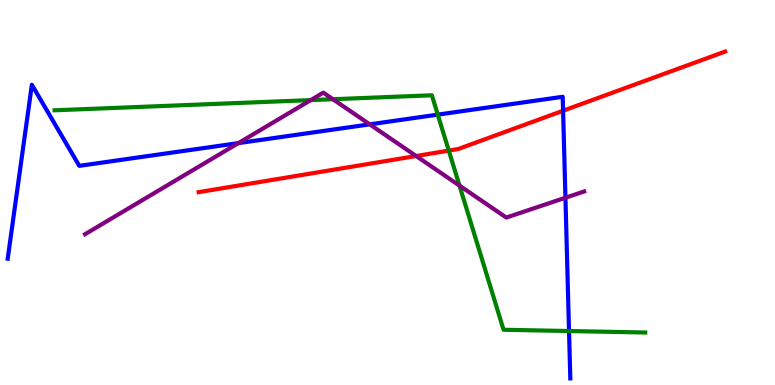[{'lines': ['blue', 'red'], 'intersections': [{'x': 7.27, 'y': 7.12}]}, {'lines': ['green', 'red'], 'intersections': [{'x': 5.79, 'y': 6.09}]}, {'lines': ['purple', 'red'], 'intersections': [{'x': 5.37, 'y': 5.95}]}, {'lines': ['blue', 'green'], 'intersections': [{'x': 5.65, 'y': 7.02}, {'x': 7.34, 'y': 1.4}]}, {'lines': ['blue', 'purple'], 'intersections': [{'x': 3.08, 'y': 6.28}, {'x': 4.77, 'y': 6.77}, {'x': 7.3, 'y': 4.86}]}, {'lines': ['green', 'purple'], 'intersections': [{'x': 4.01, 'y': 7.4}, {'x': 4.3, 'y': 7.42}, {'x': 5.93, 'y': 5.18}]}]